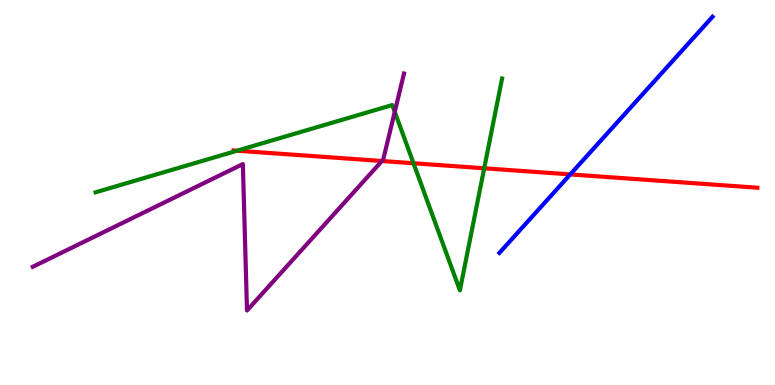[{'lines': ['blue', 'red'], 'intersections': [{'x': 7.36, 'y': 5.47}]}, {'lines': ['green', 'red'], 'intersections': [{'x': 3.06, 'y': 6.09}, {'x': 5.34, 'y': 5.76}, {'x': 6.25, 'y': 5.63}]}, {'lines': ['purple', 'red'], 'intersections': [{'x': 4.93, 'y': 5.82}]}, {'lines': ['blue', 'green'], 'intersections': []}, {'lines': ['blue', 'purple'], 'intersections': []}, {'lines': ['green', 'purple'], 'intersections': [{'x': 5.09, 'y': 7.1}]}]